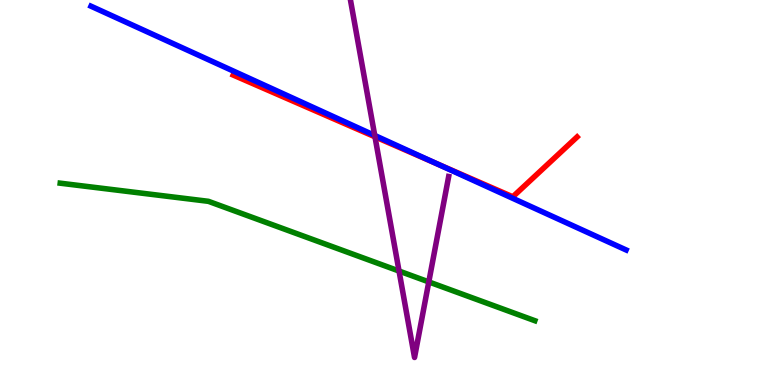[{'lines': ['blue', 'red'], 'intersections': [{'x': 5.63, 'y': 5.75}]}, {'lines': ['green', 'red'], 'intersections': []}, {'lines': ['purple', 'red'], 'intersections': [{'x': 4.84, 'y': 6.45}]}, {'lines': ['blue', 'green'], 'intersections': []}, {'lines': ['blue', 'purple'], 'intersections': [{'x': 4.84, 'y': 6.48}]}, {'lines': ['green', 'purple'], 'intersections': [{'x': 5.15, 'y': 2.96}, {'x': 5.53, 'y': 2.68}]}]